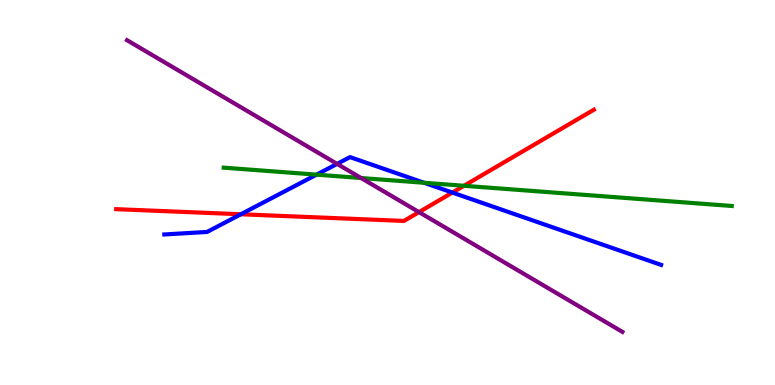[{'lines': ['blue', 'red'], 'intersections': [{'x': 3.11, 'y': 4.43}, {'x': 5.84, 'y': 5.0}]}, {'lines': ['green', 'red'], 'intersections': [{'x': 5.99, 'y': 5.17}]}, {'lines': ['purple', 'red'], 'intersections': [{'x': 5.41, 'y': 4.49}]}, {'lines': ['blue', 'green'], 'intersections': [{'x': 4.08, 'y': 5.46}, {'x': 5.47, 'y': 5.25}]}, {'lines': ['blue', 'purple'], 'intersections': [{'x': 4.35, 'y': 5.74}]}, {'lines': ['green', 'purple'], 'intersections': [{'x': 4.66, 'y': 5.38}]}]